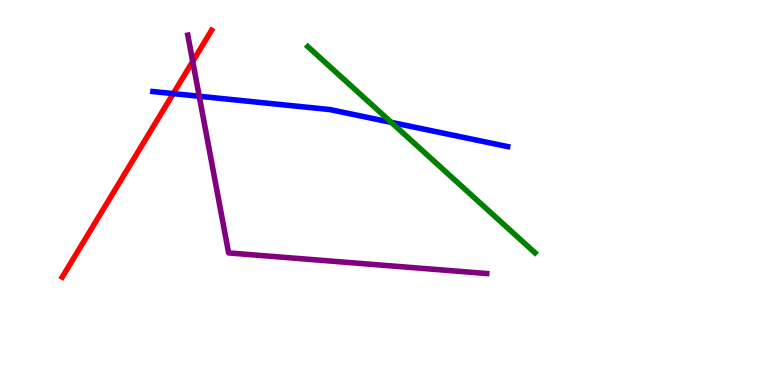[{'lines': ['blue', 'red'], 'intersections': [{'x': 2.24, 'y': 7.57}]}, {'lines': ['green', 'red'], 'intersections': []}, {'lines': ['purple', 'red'], 'intersections': [{'x': 2.49, 'y': 8.4}]}, {'lines': ['blue', 'green'], 'intersections': [{'x': 5.05, 'y': 6.82}]}, {'lines': ['blue', 'purple'], 'intersections': [{'x': 2.57, 'y': 7.5}]}, {'lines': ['green', 'purple'], 'intersections': []}]